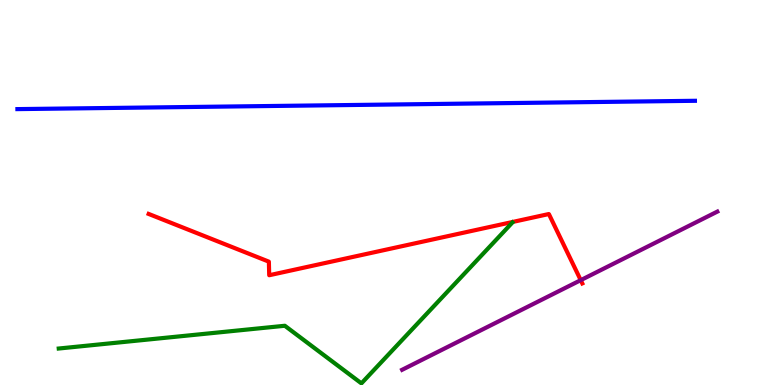[{'lines': ['blue', 'red'], 'intersections': []}, {'lines': ['green', 'red'], 'intersections': []}, {'lines': ['purple', 'red'], 'intersections': [{'x': 7.49, 'y': 2.72}]}, {'lines': ['blue', 'green'], 'intersections': []}, {'lines': ['blue', 'purple'], 'intersections': []}, {'lines': ['green', 'purple'], 'intersections': []}]